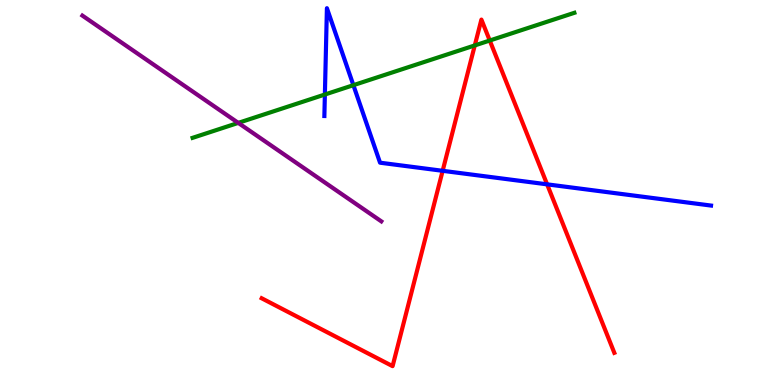[{'lines': ['blue', 'red'], 'intersections': [{'x': 5.71, 'y': 5.56}, {'x': 7.06, 'y': 5.21}]}, {'lines': ['green', 'red'], 'intersections': [{'x': 6.13, 'y': 8.82}, {'x': 6.32, 'y': 8.95}]}, {'lines': ['purple', 'red'], 'intersections': []}, {'lines': ['blue', 'green'], 'intersections': [{'x': 4.19, 'y': 7.54}, {'x': 4.56, 'y': 7.79}]}, {'lines': ['blue', 'purple'], 'intersections': []}, {'lines': ['green', 'purple'], 'intersections': [{'x': 3.07, 'y': 6.81}]}]